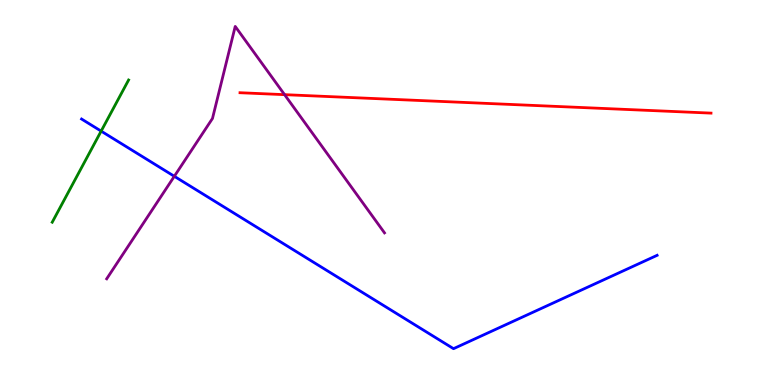[{'lines': ['blue', 'red'], 'intersections': []}, {'lines': ['green', 'red'], 'intersections': []}, {'lines': ['purple', 'red'], 'intersections': [{'x': 3.67, 'y': 7.54}]}, {'lines': ['blue', 'green'], 'intersections': [{'x': 1.31, 'y': 6.59}]}, {'lines': ['blue', 'purple'], 'intersections': [{'x': 2.25, 'y': 5.42}]}, {'lines': ['green', 'purple'], 'intersections': []}]